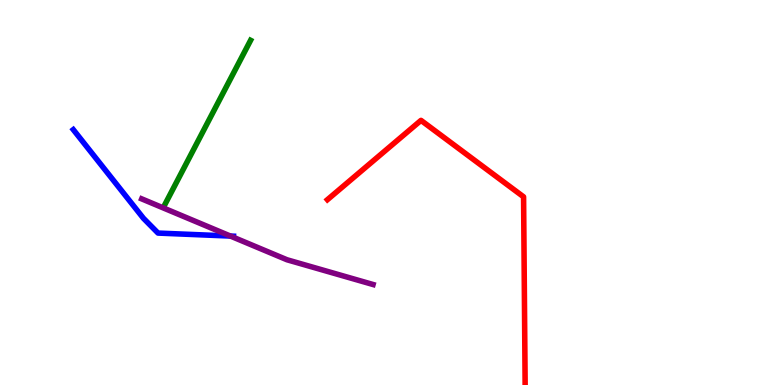[{'lines': ['blue', 'red'], 'intersections': []}, {'lines': ['green', 'red'], 'intersections': []}, {'lines': ['purple', 'red'], 'intersections': []}, {'lines': ['blue', 'green'], 'intersections': []}, {'lines': ['blue', 'purple'], 'intersections': [{'x': 2.97, 'y': 3.87}]}, {'lines': ['green', 'purple'], 'intersections': []}]